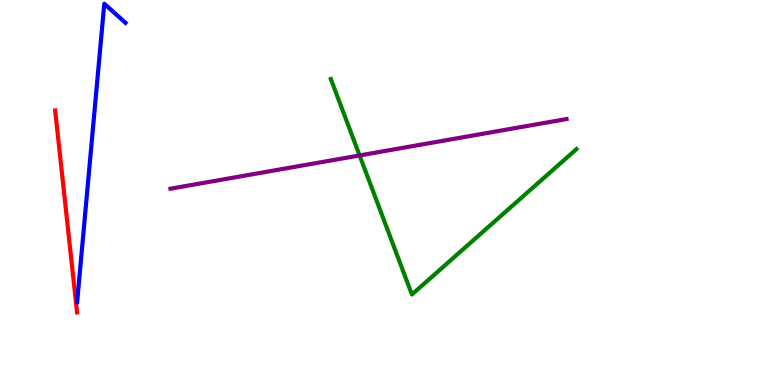[{'lines': ['blue', 'red'], 'intersections': []}, {'lines': ['green', 'red'], 'intersections': []}, {'lines': ['purple', 'red'], 'intersections': []}, {'lines': ['blue', 'green'], 'intersections': []}, {'lines': ['blue', 'purple'], 'intersections': []}, {'lines': ['green', 'purple'], 'intersections': [{'x': 4.64, 'y': 5.96}]}]